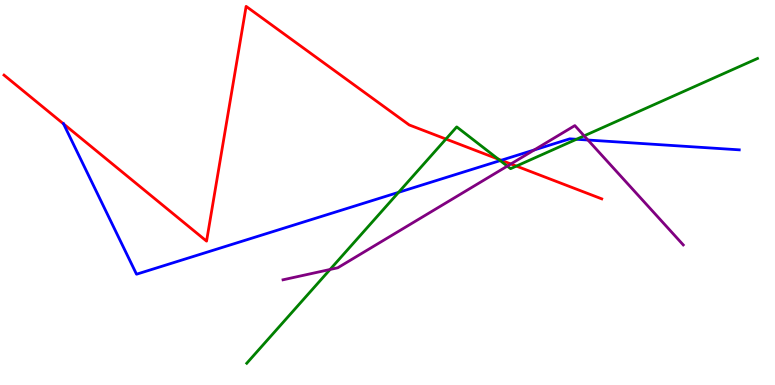[{'lines': ['blue', 'red'], 'intersections': [{'x': 0.82, 'y': 6.78}, {'x': 6.47, 'y': 5.84}]}, {'lines': ['green', 'red'], 'intersections': [{'x': 5.75, 'y': 6.39}, {'x': 6.43, 'y': 5.87}, {'x': 6.66, 'y': 5.69}]}, {'lines': ['purple', 'red'], 'intersections': [{'x': 6.59, 'y': 5.74}]}, {'lines': ['blue', 'green'], 'intersections': [{'x': 5.14, 'y': 5.0}, {'x': 6.45, 'y': 5.83}, {'x': 7.44, 'y': 6.38}]}, {'lines': ['blue', 'purple'], 'intersections': [{'x': 6.89, 'y': 6.11}, {'x': 7.59, 'y': 6.36}]}, {'lines': ['green', 'purple'], 'intersections': [{'x': 4.26, 'y': 3.0}, {'x': 6.55, 'y': 5.69}, {'x': 7.54, 'y': 6.47}]}]